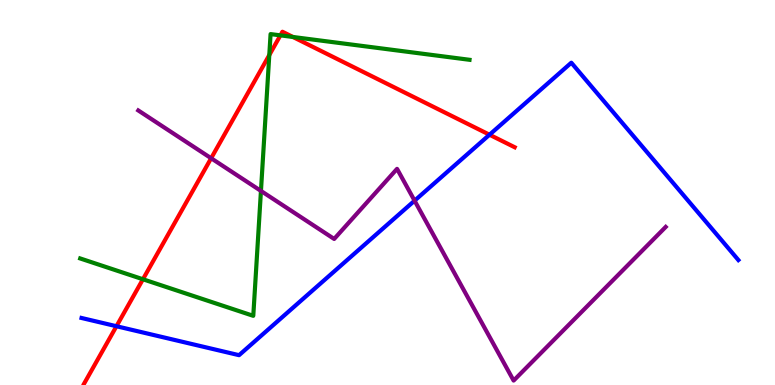[{'lines': ['blue', 'red'], 'intersections': [{'x': 1.5, 'y': 1.53}, {'x': 6.32, 'y': 6.5}]}, {'lines': ['green', 'red'], 'intersections': [{'x': 1.84, 'y': 2.75}, {'x': 3.47, 'y': 8.57}, {'x': 3.62, 'y': 9.08}, {'x': 3.78, 'y': 9.04}]}, {'lines': ['purple', 'red'], 'intersections': [{'x': 2.72, 'y': 5.89}]}, {'lines': ['blue', 'green'], 'intersections': []}, {'lines': ['blue', 'purple'], 'intersections': [{'x': 5.35, 'y': 4.79}]}, {'lines': ['green', 'purple'], 'intersections': [{'x': 3.37, 'y': 5.04}]}]